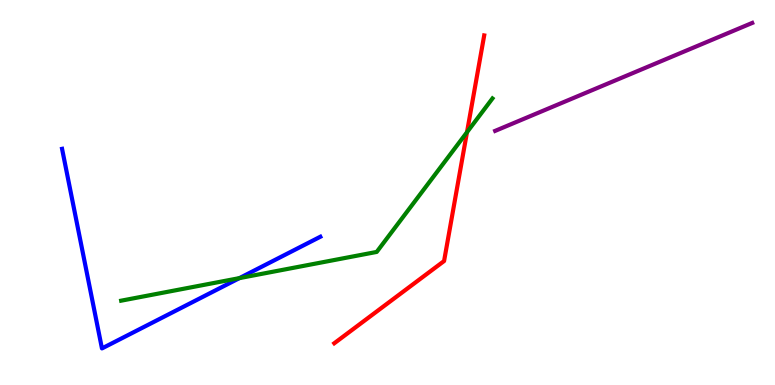[{'lines': ['blue', 'red'], 'intersections': []}, {'lines': ['green', 'red'], 'intersections': [{'x': 6.03, 'y': 6.57}]}, {'lines': ['purple', 'red'], 'intersections': []}, {'lines': ['blue', 'green'], 'intersections': [{'x': 3.09, 'y': 2.78}]}, {'lines': ['blue', 'purple'], 'intersections': []}, {'lines': ['green', 'purple'], 'intersections': []}]